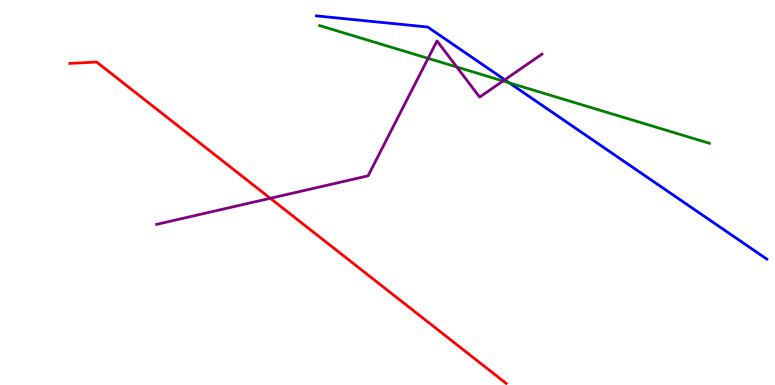[{'lines': ['blue', 'red'], 'intersections': []}, {'lines': ['green', 'red'], 'intersections': []}, {'lines': ['purple', 'red'], 'intersections': [{'x': 3.49, 'y': 4.85}]}, {'lines': ['blue', 'green'], 'intersections': [{'x': 6.57, 'y': 7.85}]}, {'lines': ['blue', 'purple'], 'intersections': [{'x': 6.51, 'y': 7.93}]}, {'lines': ['green', 'purple'], 'intersections': [{'x': 5.52, 'y': 8.48}, {'x': 5.89, 'y': 8.26}, {'x': 6.49, 'y': 7.9}]}]